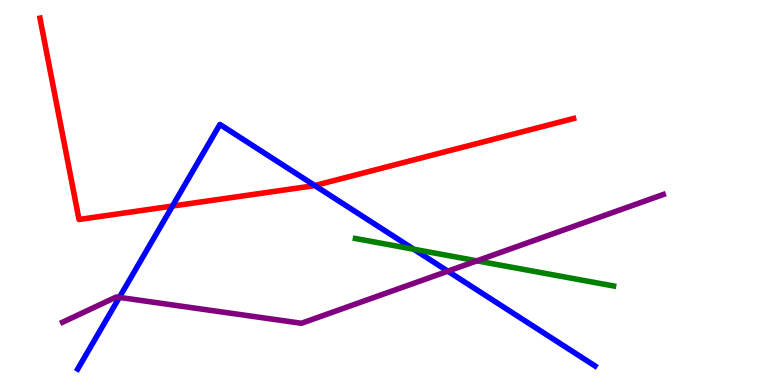[{'lines': ['blue', 'red'], 'intersections': [{'x': 2.23, 'y': 4.65}, {'x': 4.06, 'y': 5.18}]}, {'lines': ['green', 'red'], 'intersections': []}, {'lines': ['purple', 'red'], 'intersections': []}, {'lines': ['blue', 'green'], 'intersections': [{'x': 5.34, 'y': 3.53}]}, {'lines': ['blue', 'purple'], 'intersections': [{'x': 1.54, 'y': 2.28}, {'x': 5.78, 'y': 2.96}]}, {'lines': ['green', 'purple'], 'intersections': [{'x': 6.15, 'y': 3.23}]}]